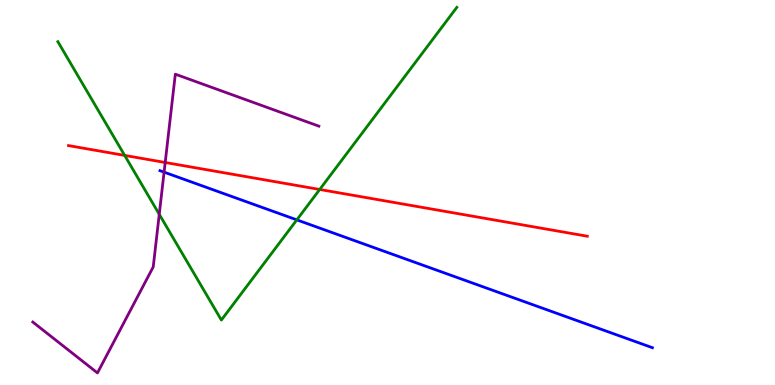[{'lines': ['blue', 'red'], 'intersections': []}, {'lines': ['green', 'red'], 'intersections': [{'x': 1.61, 'y': 5.96}, {'x': 4.13, 'y': 5.08}]}, {'lines': ['purple', 'red'], 'intersections': [{'x': 2.13, 'y': 5.78}]}, {'lines': ['blue', 'green'], 'intersections': [{'x': 3.83, 'y': 4.29}]}, {'lines': ['blue', 'purple'], 'intersections': [{'x': 2.12, 'y': 5.53}]}, {'lines': ['green', 'purple'], 'intersections': [{'x': 2.05, 'y': 4.43}]}]